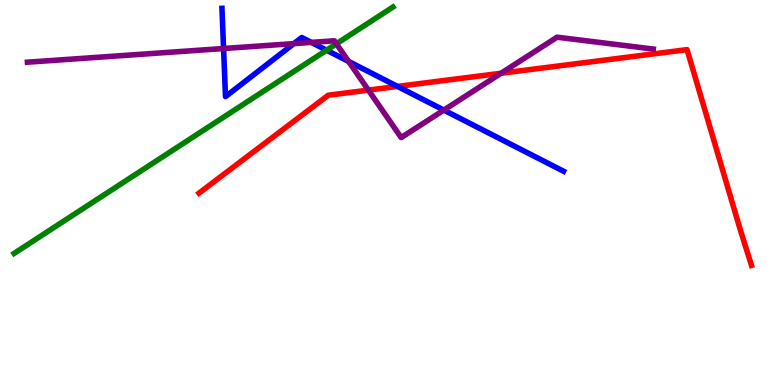[{'lines': ['blue', 'red'], 'intersections': [{'x': 5.13, 'y': 7.76}]}, {'lines': ['green', 'red'], 'intersections': []}, {'lines': ['purple', 'red'], 'intersections': [{'x': 4.75, 'y': 7.66}, {'x': 6.46, 'y': 8.1}]}, {'lines': ['blue', 'green'], 'intersections': [{'x': 4.21, 'y': 8.7}]}, {'lines': ['blue', 'purple'], 'intersections': [{'x': 2.88, 'y': 8.74}, {'x': 3.79, 'y': 8.87}, {'x': 4.02, 'y': 8.9}, {'x': 4.5, 'y': 8.4}, {'x': 5.73, 'y': 7.14}]}, {'lines': ['green', 'purple'], 'intersections': [{'x': 4.34, 'y': 8.86}]}]